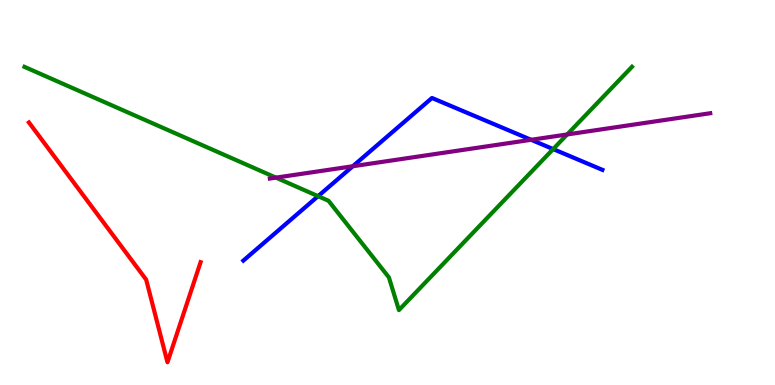[{'lines': ['blue', 'red'], 'intersections': []}, {'lines': ['green', 'red'], 'intersections': []}, {'lines': ['purple', 'red'], 'intersections': []}, {'lines': ['blue', 'green'], 'intersections': [{'x': 4.1, 'y': 4.9}, {'x': 7.14, 'y': 6.13}]}, {'lines': ['blue', 'purple'], 'intersections': [{'x': 4.55, 'y': 5.68}, {'x': 6.85, 'y': 6.37}]}, {'lines': ['green', 'purple'], 'intersections': [{'x': 3.56, 'y': 5.39}, {'x': 7.32, 'y': 6.51}]}]